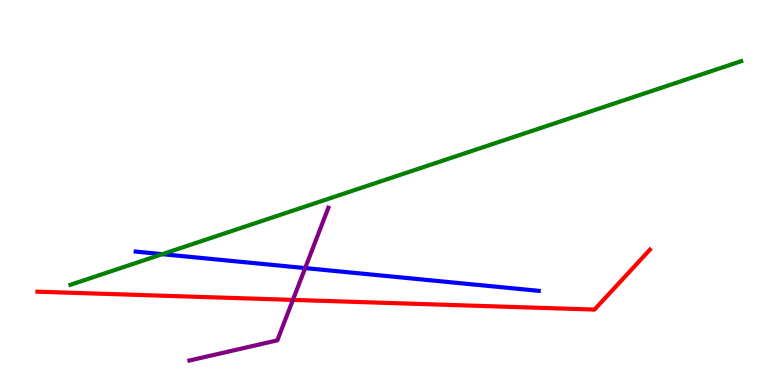[{'lines': ['blue', 'red'], 'intersections': []}, {'lines': ['green', 'red'], 'intersections': []}, {'lines': ['purple', 'red'], 'intersections': [{'x': 3.78, 'y': 2.21}]}, {'lines': ['blue', 'green'], 'intersections': [{'x': 2.09, 'y': 3.4}]}, {'lines': ['blue', 'purple'], 'intersections': [{'x': 3.94, 'y': 3.04}]}, {'lines': ['green', 'purple'], 'intersections': []}]